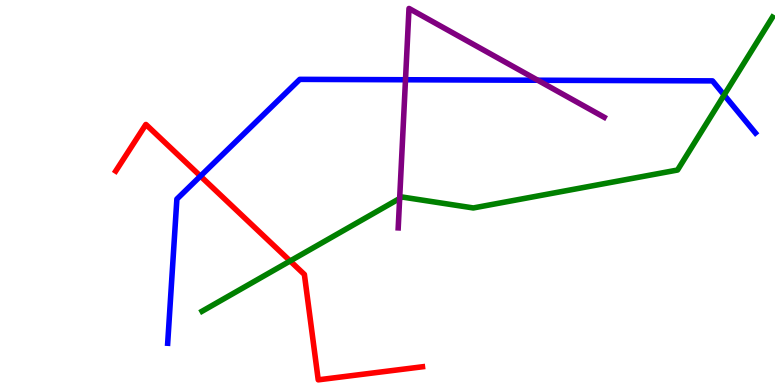[{'lines': ['blue', 'red'], 'intersections': [{'x': 2.59, 'y': 5.43}]}, {'lines': ['green', 'red'], 'intersections': [{'x': 3.74, 'y': 3.22}]}, {'lines': ['purple', 'red'], 'intersections': []}, {'lines': ['blue', 'green'], 'intersections': [{'x': 9.34, 'y': 7.53}]}, {'lines': ['blue', 'purple'], 'intersections': [{'x': 5.23, 'y': 7.93}, {'x': 6.94, 'y': 7.92}]}, {'lines': ['green', 'purple'], 'intersections': [{'x': 5.16, 'y': 4.85}]}]